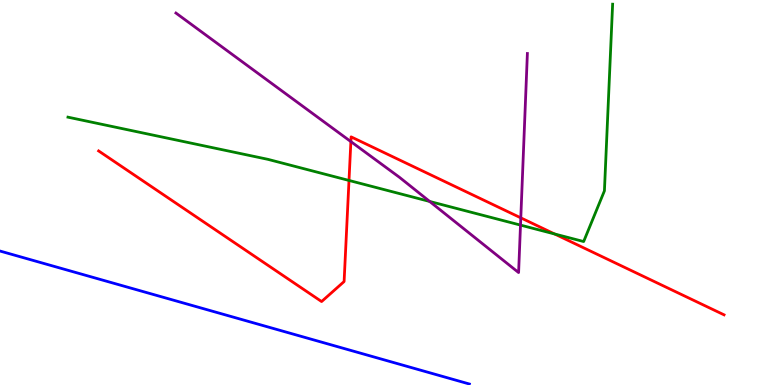[{'lines': ['blue', 'red'], 'intersections': []}, {'lines': ['green', 'red'], 'intersections': [{'x': 4.5, 'y': 5.31}, {'x': 7.16, 'y': 3.92}]}, {'lines': ['purple', 'red'], 'intersections': [{'x': 4.53, 'y': 6.32}, {'x': 6.72, 'y': 4.34}]}, {'lines': ['blue', 'green'], 'intersections': []}, {'lines': ['blue', 'purple'], 'intersections': []}, {'lines': ['green', 'purple'], 'intersections': [{'x': 5.54, 'y': 4.77}, {'x': 6.72, 'y': 4.15}]}]